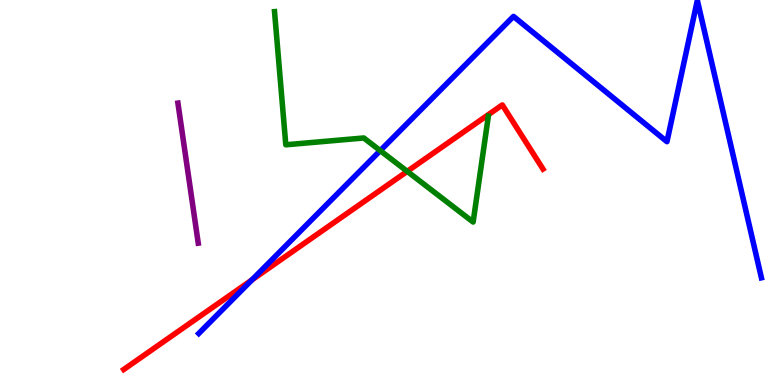[{'lines': ['blue', 'red'], 'intersections': [{'x': 3.25, 'y': 2.73}]}, {'lines': ['green', 'red'], 'intersections': [{'x': 5.25, 'y': 5.55}]}, {'lines': ['purple', 'red'], 'intersections': []}, {'lines': ['blue', 'green'], 'intersections': [{'x': 4.91, 'y': 6.09}]}, {'lines': ['blue', 'purple'], 'intersections': []}, {'lines': ['green', 'purple'], 'intersections': []}]